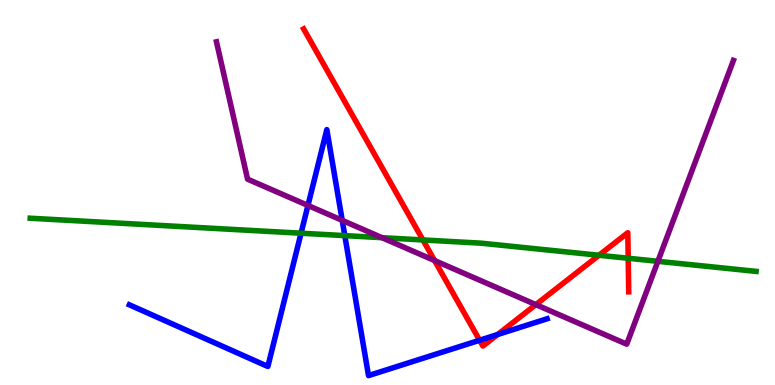[{'lines': ['blue', 'red'], 'intersections': [{'x': 6.19, 'y': 1.16}, {'x': 6.42, 'y': 1.31}]}, {'lines': ['green', 'red'], 'intersections': [{'x': 5.46, 'y': 3.77}, {'x': 7.73, 'y': 3.37}, {'x': 8.11, 'y': 3.29}]}, {'lines': ['purple', 'red'], 'intersections': [{'x': 5.61, 'y': 3.23}, {'x': 6.91, 'y': 2.09}]}, {'lines': ['blue', 'green'], 'intersections': [{'x': 3.88, 'y': 3.94}, {'x': 4.45, 'y': 3.88}]}, {'lines': ['blue', 'purple'], 'intersections': [{'x': 3.97, 'y': 4.66}, {'x': 4.42, 'y': 4.28}]}, {'lines': ['green', 'purple'], 'intersections': [{'x': 4.93, 'y': 3.83}, {'x': 8.49, 'y': 3.21}]}]